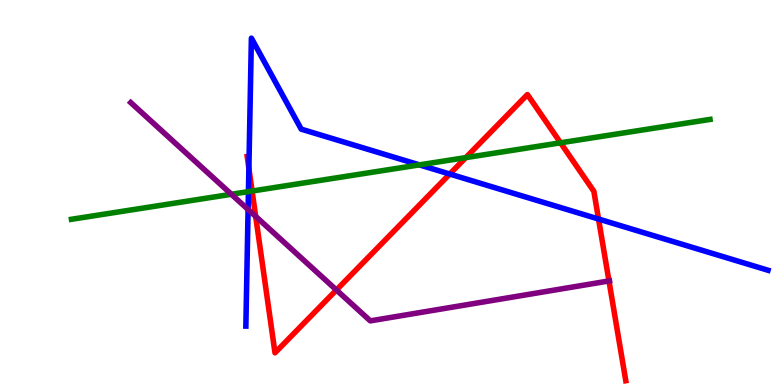[{'lines': ['blue', 'red'], 'intersections': [{'x': 3.21, 'y': 5.63}, {'x': 5.8, 'y': 5.48}, {'x': 7.72, 'y': 4.31}]}, {'lines': ['green', 'red'], 'intersections': [{'x': 3.25, 'y': 5.04}, {'x': 6.01, 'y': 5.91}, {'x': 7.23, 'y': 6.29}]}, {'lines': ['purple', 'red'], 'intersections': [{'x': 3.3, 'y': 4.38}, {'x': 4.34, 'y': 2.47}, {'x': 7.86, 'y': 2.7}]}, {'lines': ['blue', 'green'], 'intersections': [{'x': 3.21, 'y': 5.02}, {'x': 5.41, 'y': 5.72}]}, {'lines': ['blue', 'purple'], 'intersections': [{'x': 3.2, 'y': 4.56}]}, {'lines': ['green', 'purple'], 'intersections': [{'x': 2.99, 'y': 4.95}]}]